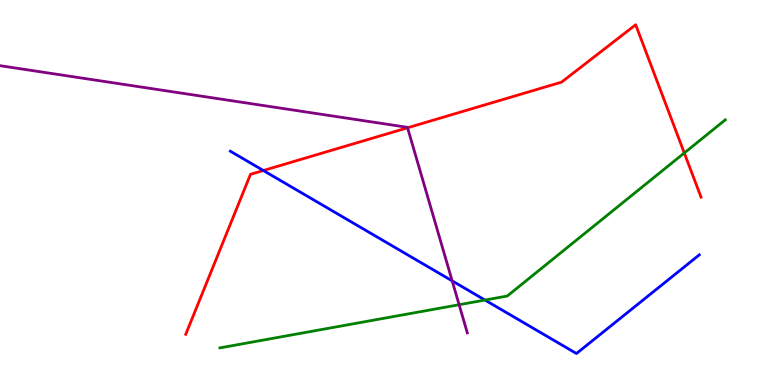[{'lines': ['blue', 'red'], 'intersections': [{'x': 3.4, 'y': 5.57}]}, {'lines': ['green', 'red'], 'intersections': [{'x': 8.83, 'y': 6.03}]}, {'lines': ['purple', 'red'], 'intersections': [{'x': 5.26, 'y': 6.68}]}, {'lines': ['blue', 'green'], 'intersections': [{'x': 6.26, 'y': 2.21}]}, {'lines': ['blue', 'purple'], 'intersections': [{'x': 5.83, 'y': 2.7}]}, {'lines': ['green', 'purple'], 'intersections': [{'x': 5.92, 'y': 2.09}]}]